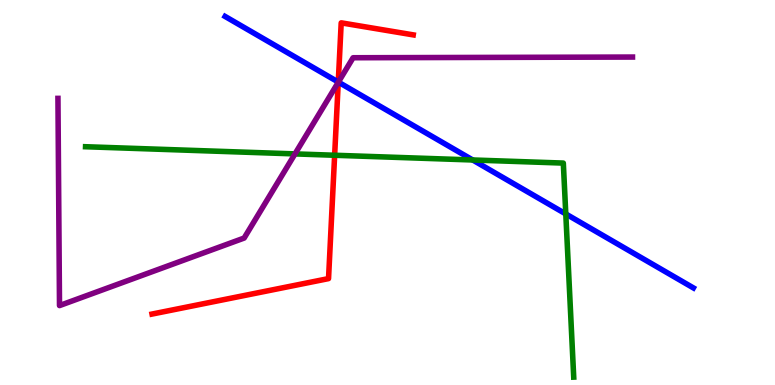[{'lines': ['blue', 'red'], 'intersections': [{'x': 4.36, 'y': 7.87}]}, {'lines': ['green', 'red'], 'intersections': [{'x': 4.32, 'y': 5.97}]}, {'lines': ['purple', 'red'], 'intersections': [{'x': 4.36, 'y': 7.86}]}, {'lines': ['blue', 'green'], 'intersections': [{'x': 6.1, 'y': 5.84}, {'x': 7.3, 'y': 4.44}]}, {'lines': ['blue', 'purple'], 'intersections': [{'x': 4.37, 'y': 7.87}]}, {'lines': ['green', 'purple'], 'intersections': [{'x': 3.81, 'y': 6.0}]}]